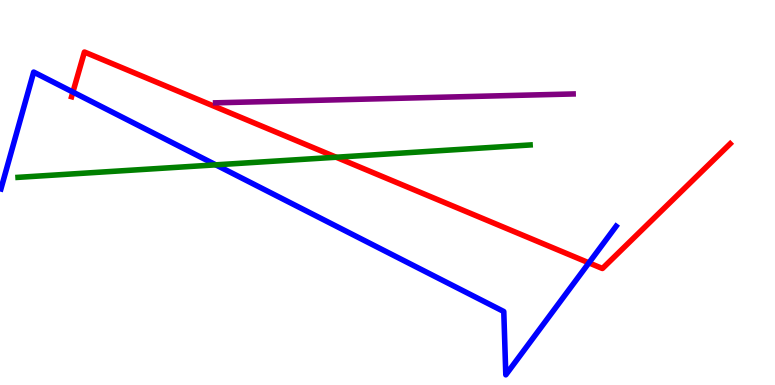[{'lines': ['blue', 'red'], 'intersections': [{'x': 0.941, 'y': 7.61}, {'x': 7.6, 'y': 3.17}]}, {'lines': ['green', 'red'], 'intersections': [{'x': 4.34, 'y': 5.92}]}, {'lines': ['purple', 'red'], 'intersections': []}, {'lines': ['blue', 'green'], 'intersections': [{'x': 2.78, 'y': 5.72}]}, {'lines': ['blue', 'purple'], 'intersections': []}, {'lines': ['green', 'purple'], 'intersections': []}]